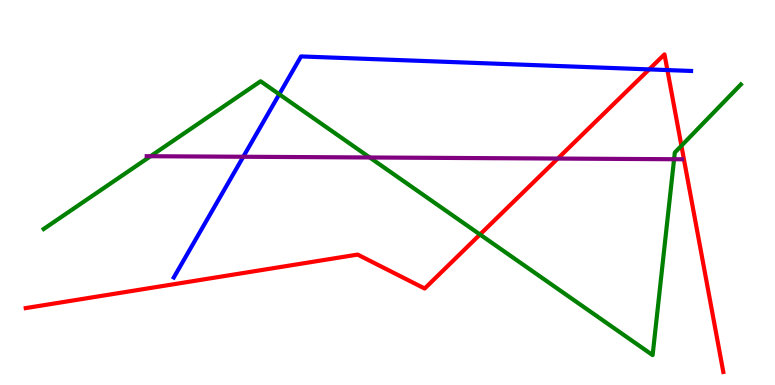[{'lines': ['blue', 'red'], 'intersections': [{'x': 8.38, 'y': 8.2}, {'x': 8.61, 'y': 8.18}]}, {'lines': ['green', 'red'], 'intersections': [{'x': 6.19, 'y': 3.91}, {'x': 8.79, 'y': 6.21}]}, {'lines': ['purple', 'red'], 'intersections': [{'x': 7.2, 'y': 5.88}]}, {'lines': ['blue', 'green'], 'intersections': [{'x': 3.6, 'y': 7.55}]}, {'lines': ['blue', 'purple'], 'intersections': [{'x': 3.14, 'y': 5.93}]}, {'lines': ['green', 'purple'], 'intersections': [{'x': 1.94, 'y': 5.94}, {'x': 4.77, 'y': 5.91}, {'x': 8.7, 'y': 5.86}]}]